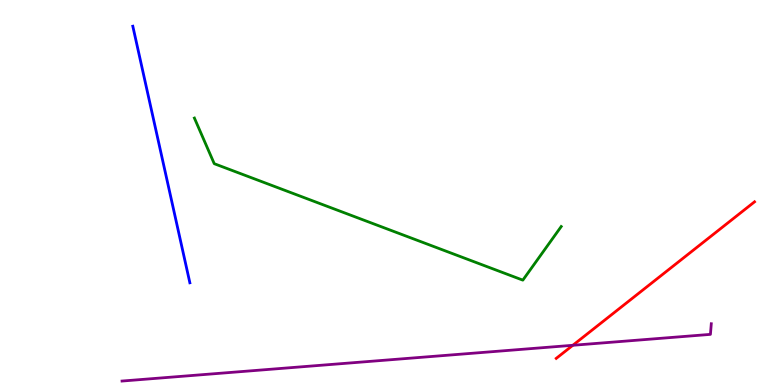[{'lines': ['blue', 'red'], 'intersections': []}, {'lines': ['green', 'red'], 'intersections': []}, {'lines': ['purple', 'red'], 'intersections': [{'x': 7.39, 'y': 1.03}]}, {'lines': ['blue', 'green'], 'intersections': []}, {'lines': ['blue', 'purple'], 'intersections': []}, {'lines': ['green', 'purple'], 'intersections': []}]